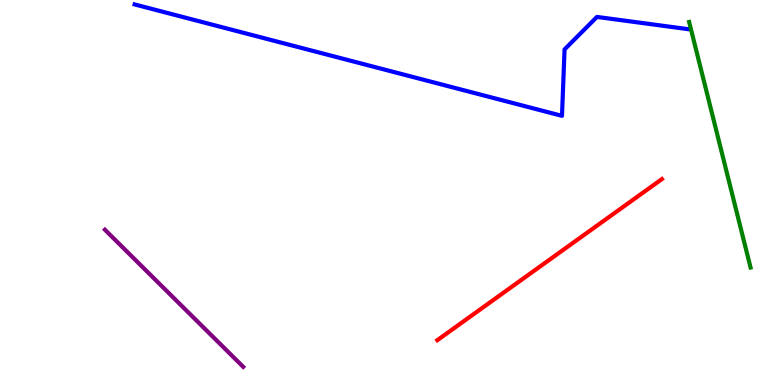[{'lines': ['blue', 'red'], 'intersections': []}, {'lines': ['green', 'red'], 'intersections': []}, {'lines': ['purple', 'red'], 'intersections': []}, {'lines': ['blue', 'green'], 'intersections': []}, {'lines': ['blue', 'purple'], 'intersections': []}, {'lines': ['green', 'purple'], 'intersections': []}]